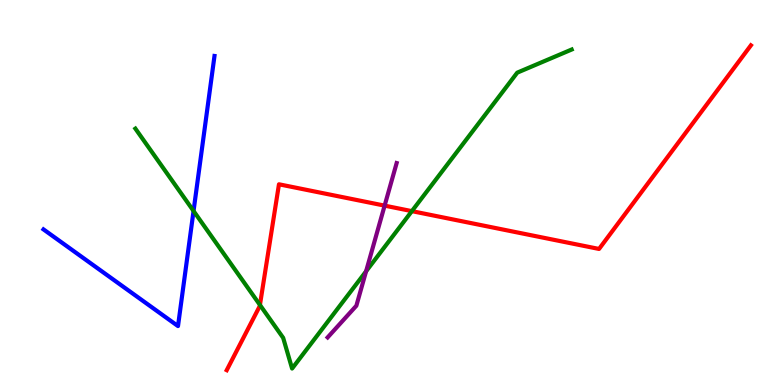[{'lines': ['blue', 'red'], 'intersections': []}, {'lines': ['green', 'red'], 'intersections': [{'x': 3.35, 'y': 2.08}, {'x': 5.31, 'y': 4.52}]}, {'lines': ['purple', 'red'], 'intersections': [{'x': 4.96, 'y': 4.66}]}, {'lines': ['blue', 'green'], 'intersections': [{'x': 2.5, 'y': 4.52}]}, {'lines': ['blue', 'purple'], 'intersections': []}, {'lines': ['green', 'purple'], 'intersections': [{'x': 4.72, 'y': 2.95}]}]